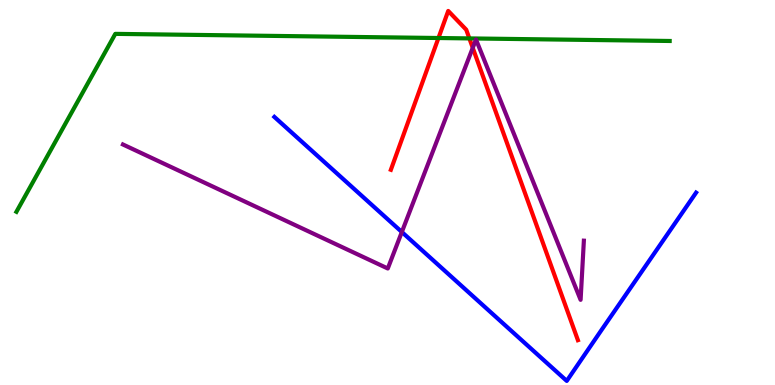[{'lines': ['blue', 'red'], 'intersections': []}, {'lines': ['green', 'red'], 'intersections': [{'x': 5.66, 'y': 9.01}, {'x': 6.06, 'y': 9.0}]}, {'lines': ['purple', 'red'], 'intersections': [{'x': 6.1, 'y': 8.76}]}, {'lines': ['blue', 'green'], 'intersections': []}, {'lines': ['blue', 'purple'], 'intersections': [{'x': 5.19, 'y': 3.97}]}, {'lines': ['green', 'purple'], 'intersections': []}]